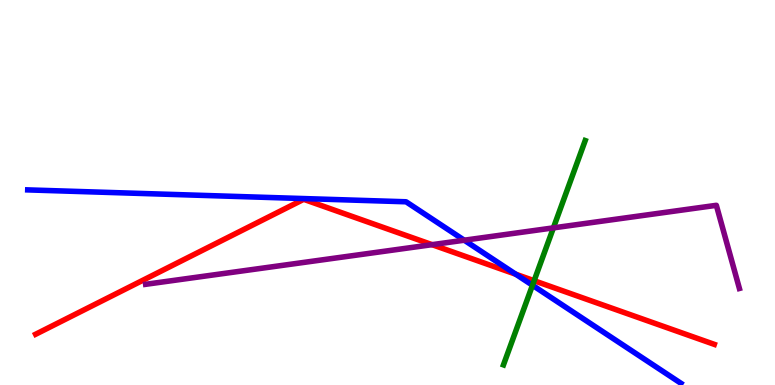[{'lines': ['blue', 'red'], 'intersections': [{'x': 6.66, 'y': 2.88}]}, {'lines': ['green', 'red'], 'intersections': [{'x': 6.89, 'y': 2.71}]}, {'lines': ['purple', 'red'], 'intersections': [{'x': 5.58, 'y': 3.65}]}, {'lines': ['blue', 'green'], 'intersections': [{'x': 6.87, 'y': 2.59}]}, {'lines': ['blue', 'purple'], 'intersections': [{'x': 5.99, 'y': 3.76}]}, {'lines': ['green', 'purple'], 'intersections': [{'x': 7.14, 'y': 4.08}]}]